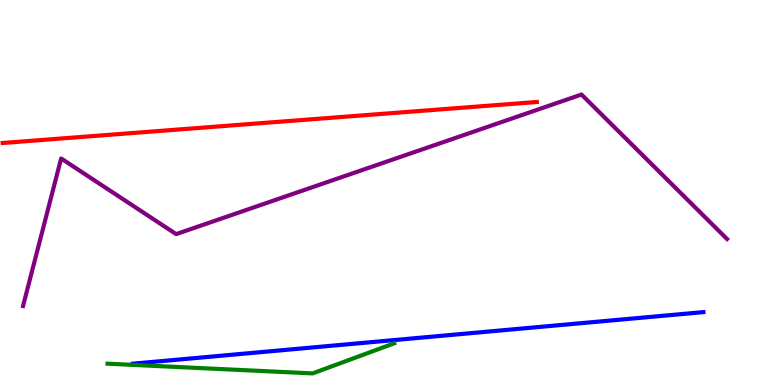[{'lines': ['blue', 'red'], 'intersections': []}, {'lines': ['green', 'red'], 'intersections': []}, {'lines': ['purple', 'red'], 'intersections': []}, {'lines': ['blue', 'green'], 'intersections': []}, {'lines': ['blue', 'purple'], 'intersections': []}, {'lines': ['green', 'purple'], 'intersections': []}]